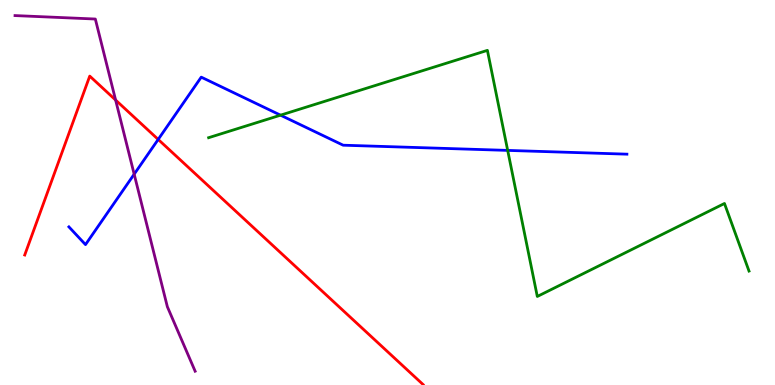[{'lines': ['blue', 'red'], 'intersections': [{'x': 2.04, 'y': 6.38}]}, {'lines': ['green', 'red'], 'intersections': []}, {'lines': ['purple', 'red'], 'intersections': [{'x': 1.49, 'y': 7.4}]}, {'lines': ['blue', 'green'], 'intersections': [{'x': 3.62, 'y': 7.01}, {'x': 6.55, 'y': 6.09}]}, {'lines': ['blue', 'purple'], 'intersections': [{'x': 1.73, 'y': 5.48}]}, {'lines': ['green', 'purple'], 'intersections': []}]